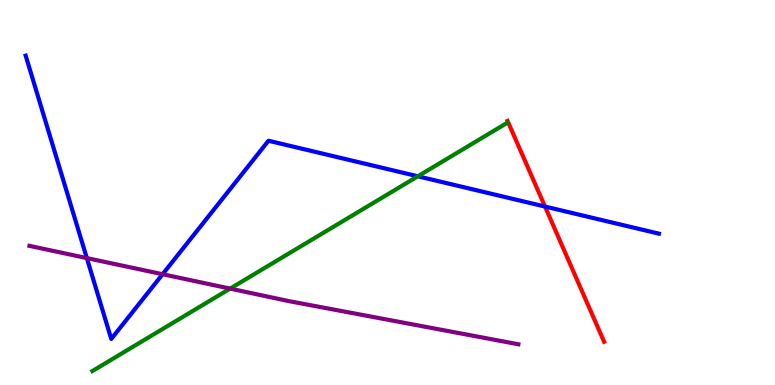[{'lines': ['blue', 'red'], 'intersections': [{'x': 7.03, 'y': 4.64}]}, {'lines': ['green', 'red'], 'intersections': []}, {'lines': ['purple', 'red'], 'intersections': []}, {'lines': ['blue', 'green'], 'intersections': [{'x': 5.39, 'y': 5.42}]}, {'lines': ['blue', 'purple'], 'intersections': [{'x': 1.12, 'y': 3.3}, {'x': 2.1, 'y': 2.88}]}, {'lines': ['green', 'purple'], 'intersections': [{'x': 2.97, 'y': 2.5}]}]